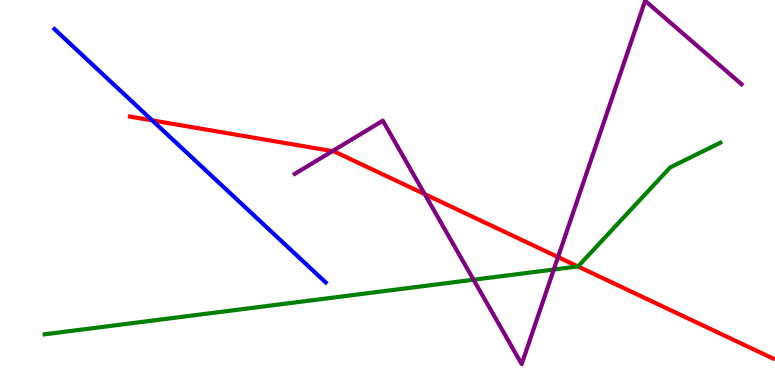[{'lines': ['blue', 'red'], 'intersections': [{'x': 1.96, 'y': 6.87}]}, {'lines': ['green', 'red'], 'intersections': [{'x': 7.46, 'y': 3.08}]}, {'lines': ['purple', 'red'], 'intersections': [{'x': 4.29, 'y': 6.08}, {'x': 5.48, 'y': 4.96}, {'x': 7.2, 'y': 3.32}]}, {'lines': ['blue', 'green'], 'intersections': []}, {'lines': ['blue', 'purple'], 'intersections': []}, {'lines': ['green', 'purple'], 'intersections': [{'x': 6.11, 'y': 2.73}, {'x': 7.15, 'y': 3.0}]}]